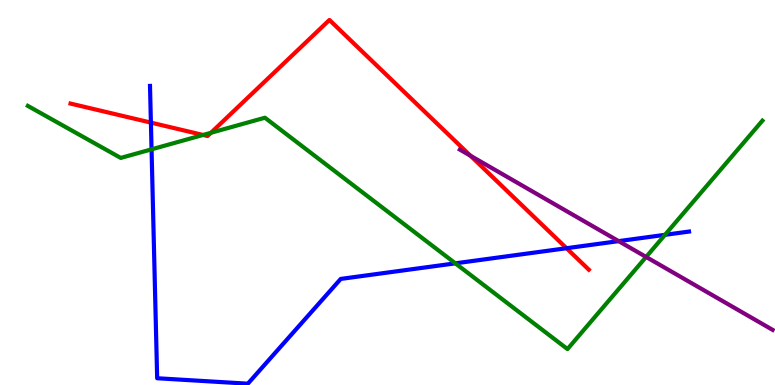[{'lines': ['blue', 'red'], 'intersections': [{'x': 1.95, 'y': 6.82}, {'x': 7.31, 'y': 3.55}]}, {'lines': ['green', 'red'], 'intersections': [{'x': 2.62, 'y': 6.49}, {'x': 2.72, 'y': 6.55}]}, {'lines': ['purple', 'red'], 'intersections': [{'x': 6.07, 'y': 5.96}]}, {'lines': ['blue', 'green'], 'intersections': [{'x': 1.96, 'y': 6.12}, {'x': 5.88, 'y': 3.16}, {'x': 8.58, 'y': 3.9}]}, {'lines': ['blue', 'purple'], 'intersections': [{'x': 7.98, 'y': 3.74}]}, {'lines': ['green', 'purple'], 'intersections': [{'x': 8.34, 'y': 3.33}]}]